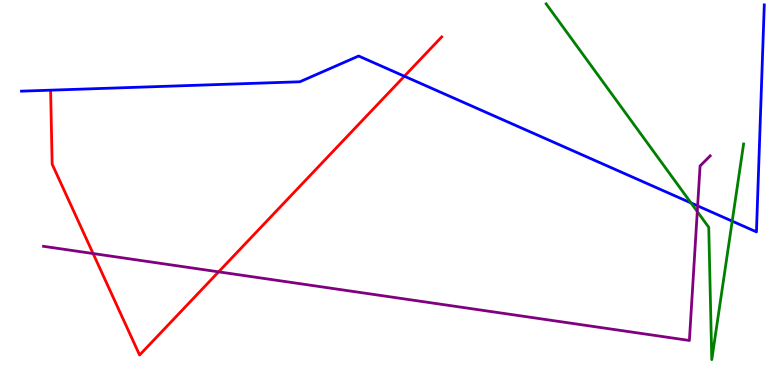[{'lines': ['blue', 'red'], 'intersections': [{'x': 5.22, 'y': 8.02}]}, {'lines': ['green', 'red'], 'intersections': []}, {'lines': ['purple', 'red'], 'intersections': [{'x': 1.2, 'y': 3.41}, {'x': 2.82, 'y': 2.94}]}, {'lines': ['blue', 'green'], 'intersections': [{'x': 8.92, 'y': 4.73}, {'x': 9.45, 'y': 4.26}]}, {'lines': ['blue', 'purple'], 'intersections': [{'x': 9.0, 'y': 4.65}]}, {'lines': ['green', 'purple'], 'intersections': [{'x': 9.0, 'y': 4.5}]}]